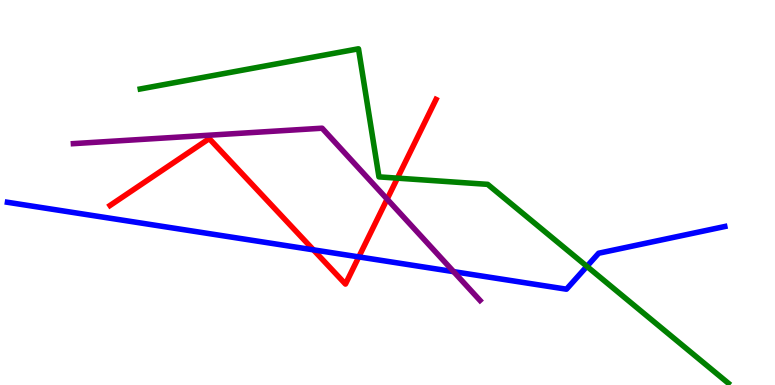[{'lines': ['blue', 'red'], 'intersections': [{'x': 4.04, 'y': 3.51}, {'x': 4.63, 'y': 3.33}]}, {'lines': ['green', 'red'], 'intersections': [{'x': 5.13, 'y': 5.37}]}, {'lines': ['purple', 'red'], 'intersections': [{'x': 5.0, 'y': 4.83}]}, {'lines': ['blue', 'green'], 'intersections': [{'x': 7.57, 'y': 3.08}]}, {'lines': ['blue', 'purple'], 'intersections': [{'x': 5.85, 'y': 2.94}]}, {'lines': ['green', 'purple'], 'intersections': []}]